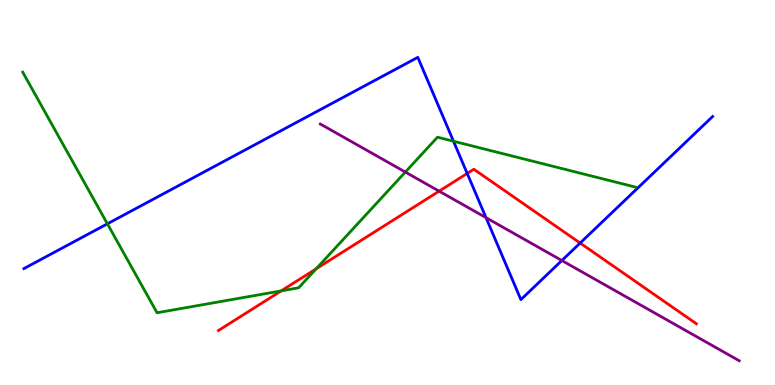[{'lines': ['blue', 'red'], 'intersections': [{'x': 6.03, 'y': 5.5}, {'x': 7.49, 'y': 3.69}]}, {'lines': ['green', 'red'], 'intersections': [{'x': 3.63, 'y': 2.44}, {'x': 4.08, 'y': 3.02}]}, {'lines': ['purple', 'red'], 'intersections': [{'x': 5.67, 'y': 5.03}]}, {'lines': ['blue', 'green'], 'intersections': [{'x': 1.39, 'y': 4.19}, {'x': 5.85, 'y': 6.33}]}, {'lines': ['blue', 'purple'], 'intersections': [{'x': 6.27, 'y': 4.35}, {'x': 7.25, 'y': 3.23}]}, {'lines': ['green', 'purple'], 'intersections': [{'x': 5.23, 'y': 5.53}]}]